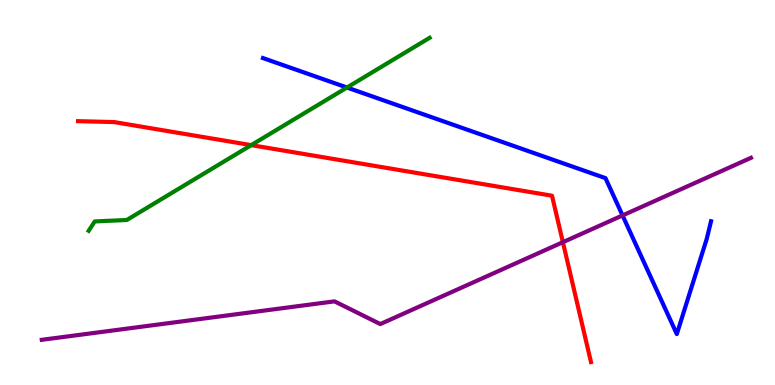[{'lines': ['blue', 'red'], 'intersections': []}, {'lines': ['green', 'red'], 'intersections': [{'x': 3.24, 'y': 6.23}]}, {'lines': ['purple', 'red'], 'intersections': [{'x': 7.26, 'y': 3.71}]}, {'lines': ['blue', 'green'], 'intersections': [{'x': 4.48, 'y': 7.73}]}, {'lines': ['blue', 'purple'], 'intersections': [{'x': 8.03, 'y': 4.4}]}, {'lines': ['green', 'purple'], 'intersections': []}]